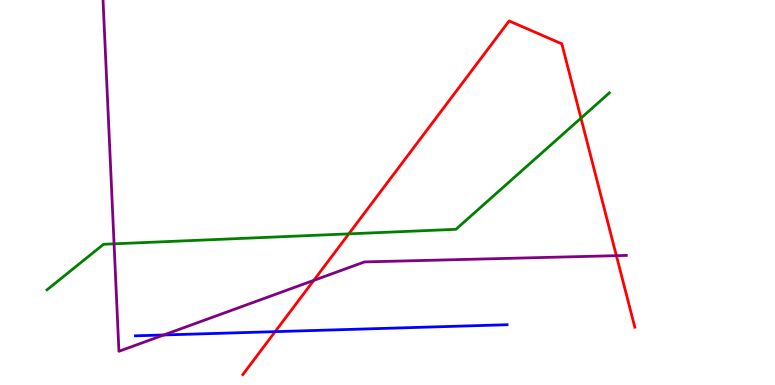[{'lines': ['blue', 'red'], 'intersections': [{'x': 3.55, 'y': 1.39}]}, {'lines': ['green', 'red'], 'intersections': [{'x': 4.5, 'y': 3.93}, {'x': 7.5, 'y': 6.93}]}, {'lines': ['purple', 'red'], 'intersections': [{'x': 4.05, 'y': 2.72}, {'x': 7.95, 'y': 3.36}]}, {'lines': ['blue', 'green'], 'intersections': []}, {'lines': ['blue', 'purple'], 'intersections': [{'x': 2.11, 'y': 1.3}]}, {'lines': ['green', 'purple'], 'intersections': [{'x': 1.47, 'y': 3.67}]}]